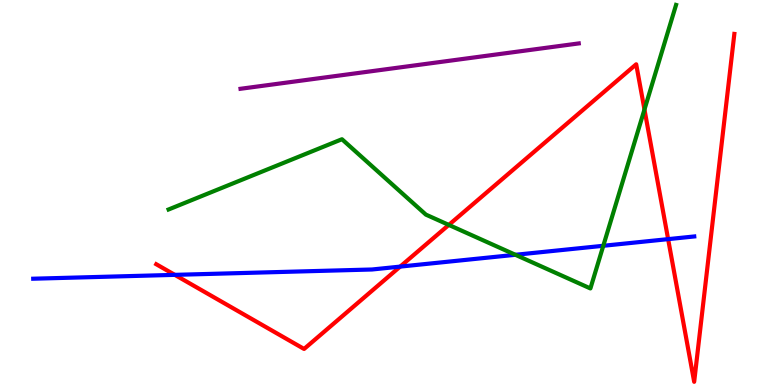[{'lines': ['blue', 'red'], 'intersections': [{'x': 2.26, 'y': 2.86}, {'x': 5.16, 'y': 3.08}, {'x': 8.62, 'y': 3.79}]}, {'lines': ['green', 'red'], 'intersections': [{'x': 5.79, 'y': 4.16}, {'x': 8.32, 'y': 7.16}]}, {'lines': ['purple', 'red'], 'intersections': []}, {'lines': ['blue', 'green'], 'intersections': [{'x': 6.65, 'y': 3.38}, {'x': 7.78, 'y': 3.62}]}, {'lines': ['blue', 'purple'], 'intersections': []}, {'lines': ['green', 'purple'], 'intersections': []}]